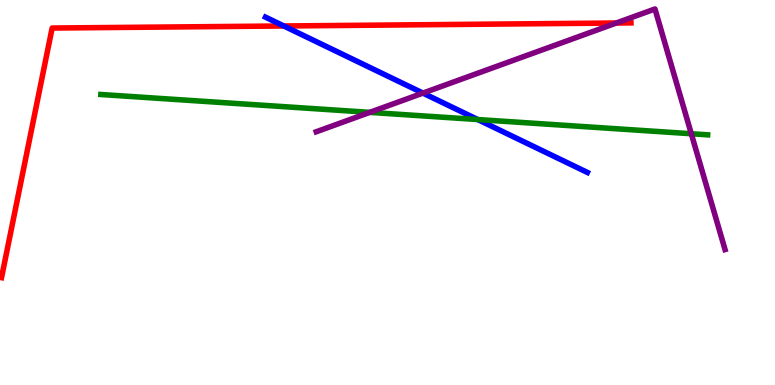[{'lines': ['blue', 'red'], 'intersections': [{'x': 3.66, 'y': 9.33}]}, {'lines': ['green', 'red'], 'intersections': []}, {'lines': ['purple', 'red'], 'intersections': [{'x': 7.95, 'y': 9.4}]}, {'lines': ['blue', 'green'], 'intersections': [{'x': 6.16, 'y': 6.89}]}, {'lines': ['blue', 'purple'], 'intersections': [{'x': 5.46, 'y': 7.58}]}, {'lines': ['green', 'purple'], 'intersections': [{'x': 4.77, 'y': 7.08}, {'x': 8.92, 'y': 6.53}]}]